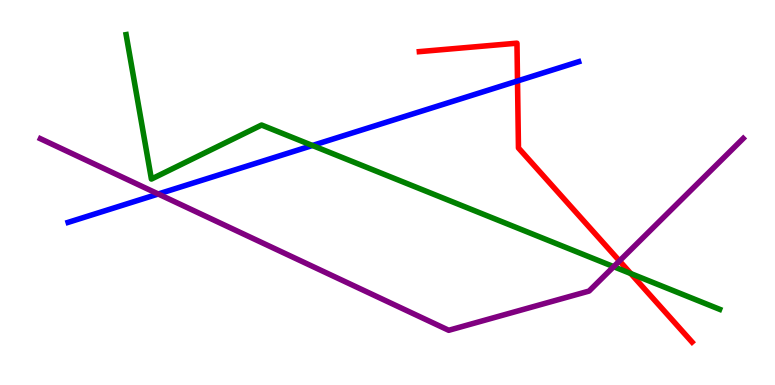[{'lines': ['blue', 'red'], 'intersections': [{'x': 6.68, 'y': 7.9}]}, {'lines': ['green', 'red'], 'intersections': [{'x': 8.14, 'y': 2.89}]}, {'lines': ['purple', 'red'], 'intersections': [{'x': 7.99, 'y': 3.22}]}, {'lines': ['blue', 'green'], 'intersections': [{'x': 4.03, 'y': 6.22}]}, {'lines': ['blue', 'purple'], 'intersections': [{'x': 2.04, 'y': 4.96}]}, {'lines': ['green', 'purple'], 'intersections': [{'x': 7.92, 'y': 3.07}]}]